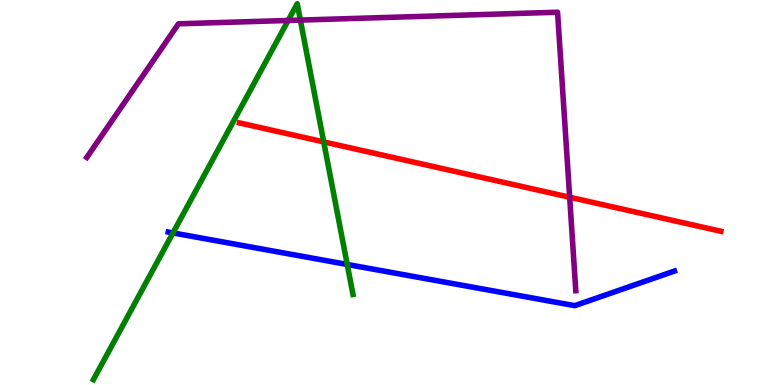[{'lines': ['blue', 'red'], 'intersections': []}, {'lines': ['green', 'red'], 'intersections': [{'x': 4.18, 'y': 6.31}]}, {'lines': ['purple', 'red'], 'intersections': [{'x': 7.35, 'y': 4.88}]}, {'lines': ['blue', 'green'], 'intersections': [{'x': 2.23, 'y': 3.95}, {'x': 4.48, 'y': 3.13}]}, {'lines': ['blue', 'purple'], 'intersections': []}, {'lines': ['green', 'purple'], 'intersections': [{'x': 3.72, 'y': 9.47}, {'x': 3.88, 'y': 9.48}]}]